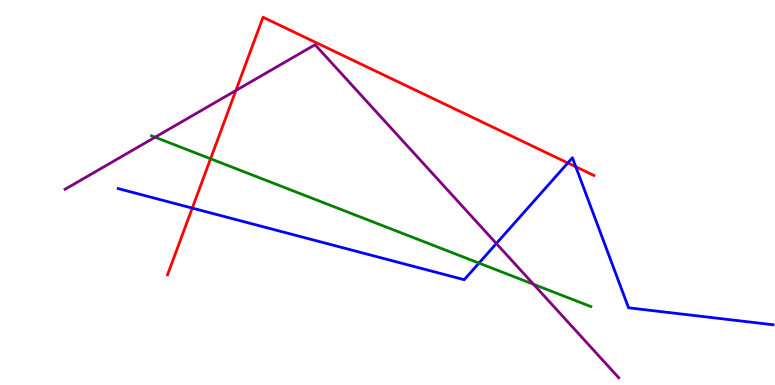[{'lines': ['blue', 'red'], 'intersections': [{'x': 2.48, 'y': 4.6}, {'x': 7.33, 'y': 5.77}, {'x': 7.43, 'y': 5.67}]}, {'lines': ['green', 'red'], 'intersections': [{'x': 2.72, 'y': 5.88}]}, {'lines': ['purple', 'red'], 'intersections': [{'x': 3.04, 'y': 7.65}]}, {'lines': ['blue', 'green'], 'intersections': [{'x': 6.18, 'y': 3.17}]}, {'lines': ['blue', 'purple'], 'intersections': [{'x': 6.4, 'y': 3.68}]}, {'lines': ['green', 'purple'], 'intersections': [{'x': 2.0, 'y': 6.44}, {'x': 6.88, 'y': 2.62}]}]